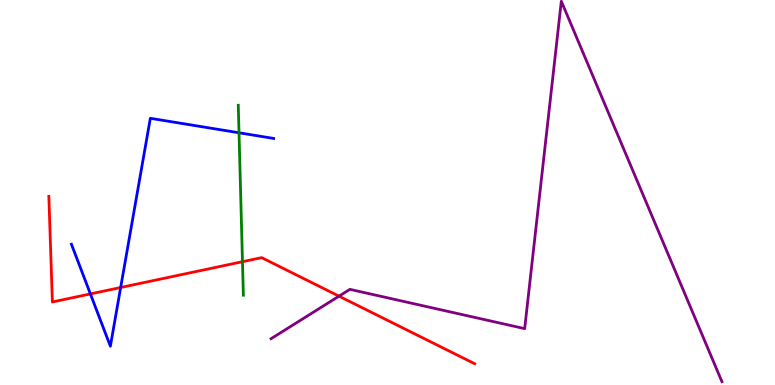[{'lines': ['blue', 'red'], 'intersections': [{'x': 1.17, 'y': 2.37}, {'x': 1.56, 'y': 2.53}]}, {'lines': ['green', 'red'], 'intersections': [{'x': 3.13, 'y': 3.2}]}, {'lines': ['purple', 'red'], 'intersections': [{'x': 4.37, 'y': 2.31}]}, {'lines': ['blue', 'green'], 'intersections': [{'x': 3.08, 'y': 6.55}]}, {'lines': ['blue', 'purple'], 'intersections': []}, {'lines': ['green', 'purple'], 'intersections': []}]